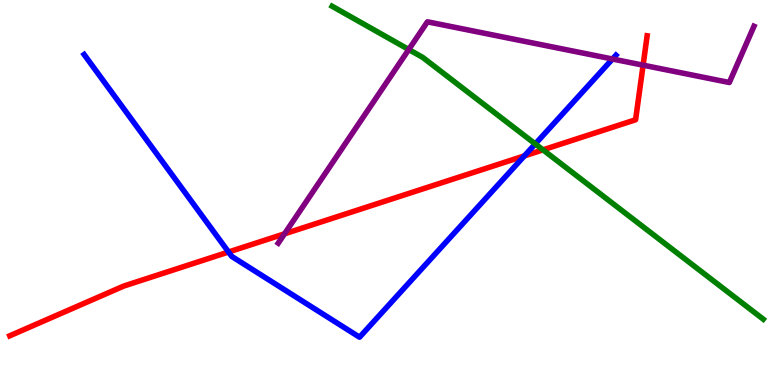[{'lines': ['blue', 'red'], 'intersections': [{'x': 2.95, 'y': 3.45}, {'x': 6.77, 'y': 5.95}]}, {'lines': ['green', 'red'], 'intersections': [{'x': 7.01, 'y': 6.11}]}, {'lines': ['purple', 'red'], 'intersections': [{'x': 3.67, 'y': 3.93}, {'x': 8.3, 'y': 8.31}]}, {'lines': ['blue', 'green'], 'intersections': [{'x': 6.91, 'y': 6.26}]}, {'lines': ['blue', 'purple'], 'intersections': [{'x': 7.9, 'y': 8.47}]}, {'lines': ['green', 'purple'], 'intersections': [{'x': 5.27, 'y': 8.71}]}]